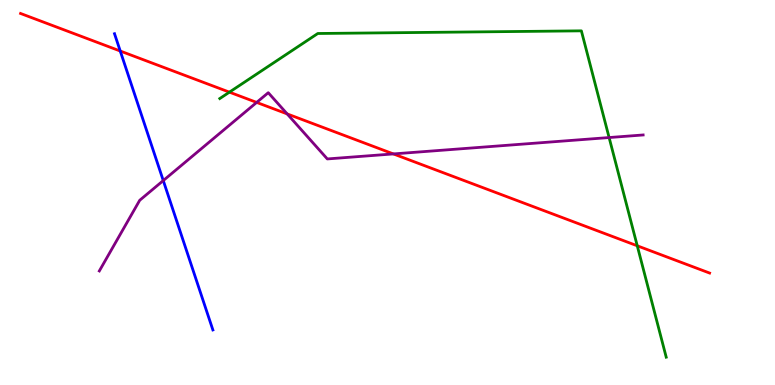[{'lines': ['blue', 'red'], 'intersections': [{'x': 1.55, 'y': 8.67}]}, {'lines': ['green', 'red'], 'intersections': [{'x': 2.96, 'y': 7.61}, {'x': 8.22, 'y': 3.62}]}, {'lines': ['purple', 'red'], 'intersections': [{'x': 3.31, 'y': 7.34}, {'x': 3.71, 'y': 7.04}, {'x': 5.08, 'y': 6.0}]}, {'lines': ['blue', 'green'], 'intersections': []}, {'lines': ['blue', 'purple'], 'intersections': [{'x': 2.11, 'y': 5.31}]}, {'lines': ['green', 'purple'], 'intersections': [{'x': 7.86, 'y': 6.43}]}]